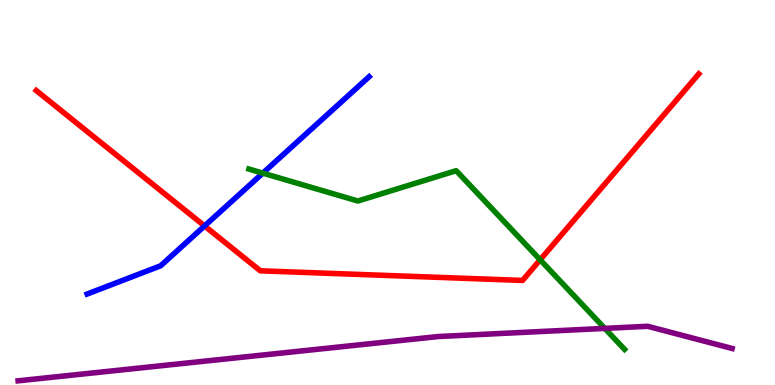[{'lines': ['blue', 'red'], 'intersections': [{'x': 2.64, 'y': 4.13}]}, {'lines': ['green', 'red'], 'intersections': [{'x': 6.97, 'y': 3.25}]}, {'lines': ['purple', 'red'], 'intersections': []}, {'lines': ['blue', 'green'], 'intersections': [{'x': 3.39, 'y': 5.5}]}, {'lines': ['blue', 'purple'], 'intersections': []}, {'lines': ['green', 'purple'], 'intersections': [{'x': 7.8, 'y': 1.47}]}]